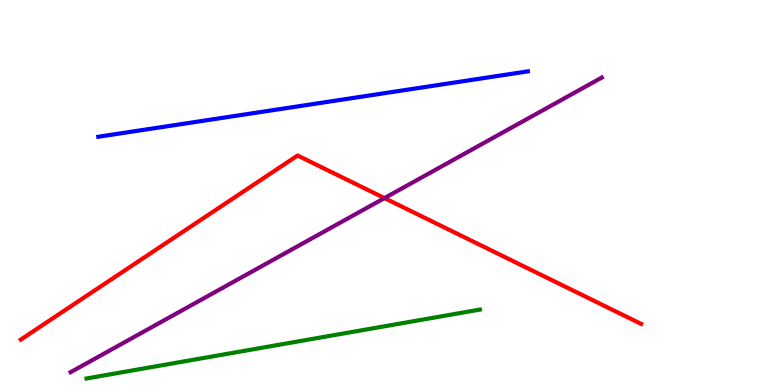[{'lines': ['blue', 'red'], 'intersections': []}, {'lines': ['green', 'red'], 'intersections': []}, {'lines': ['purple', 'red'], 'intersections': [{'x': 4.96, 'y': 4.85}]}, {'lines': ['blue', 'green'], 'intersections': []}, {'lines': ['blue', 'purple'], 'intersections': []}, {'lines': ['green', 'purple'], 'intersections': []}]